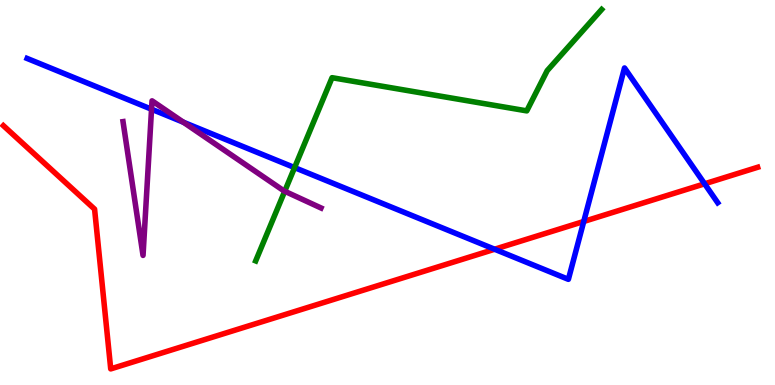[{'lines': ['blue', 'red'], 'intersections': [{'x': 6.38, 'y': 3.53}, {'x': 7.53, 'y': 4.25}, {'x': 9.09, 'y': 5.23}]}, {'lines': ['green', 'red'], 'intersections': []}, {'lines': ['purple', 'red'], 'intersections': []}, {'lines': ['blue', 'green'], 'intersections': [{'x': 3.8, 'y': 5.65}]}, {'lines': ['blue', 'purple'], 'intersections': [{'x': 1.96, 'y': 7.16}, {'x': 2.37, 'y': 6.83}]}, {'lines': ['green', 'purple'], 'intersections': [{'x': 3.67, 'y': 5.03}]}]